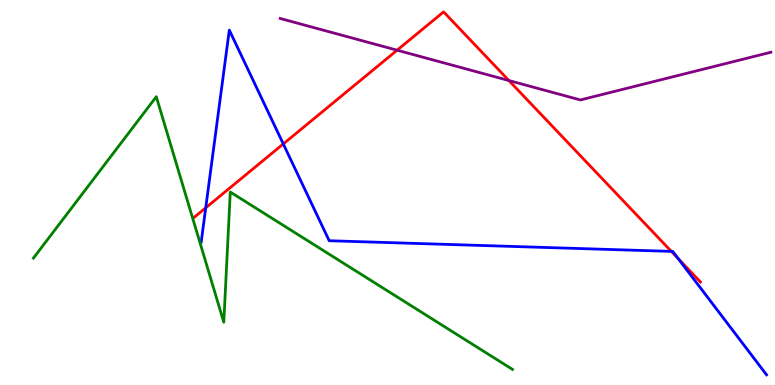[{'lines': ['blue', 'red'], 'intersections': [{'x': 2.65, 'y': 4.6}, {'x': 3.66, 'y': 6.26}, {'x': 8.66, 'y': 3.47}, {'x': 8.75, 'y': 3.29}]}, {'lines': ['green', 'red'], 'intersections': []}, {'lines': ['purple', 'red'], 'intersections': [{'x': 5.12, 'y': 8.7}, {'x': 6.57, 'y': 7.91}]}, {'lines': ['blue', 'green'], 'intersections': []}, {'lines': ['blue', 'purple'], 'intersections': []}, {'lines': ['green', 'purple'], 'intersections': []}]